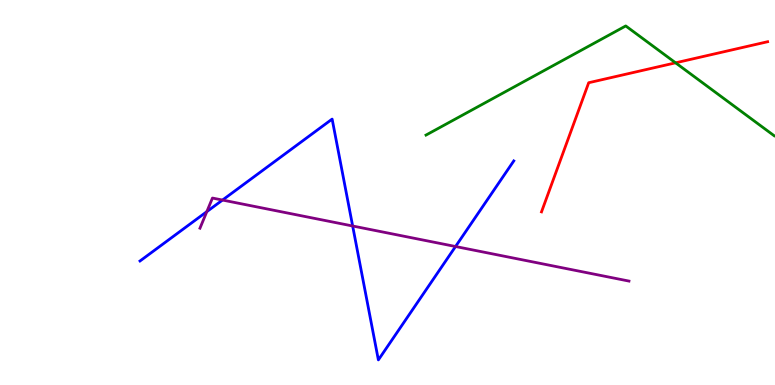[{'lines': ['blue', 'red'], 'intersections': []}, {'lines': ['green', 'red'], 'intersections': [{'x': 8.72, 'y': 8.37}]}, {'lines': ['purple', 'red'], 'intersections': []}, {'lines': ['blue', 'green'], 'intersections': []}, {'lines': ['blue', 'purple'], 'intersections': [{'x': 2.67, 'y': 4.5}, {'x': 2.87, 'y': 4.8}, {'x': 4.55, 'y': 4.13}, {'x': 5.88, 'y': 3.6}]}, {'lines': ['green', 'purple'], 'intersections': []}]